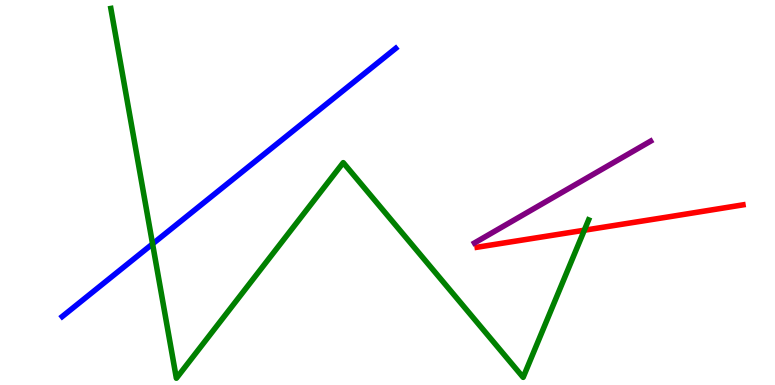[{'lines': ['blue', 'red'], 'intersections': []}, {'lines': ['green', 'red'], 'intersections': [{'x': 7.54, 'y': 4.02}]}, {'lines': ['purple', 'red'], 'intersections': []}, {'lines': ['blue', 'green'], 'intersections': [{'x': 1.97, 'y': 3.66}]}, {'lines': ['blue', 'purple'], 'intersections': []}, {'lines': ['green', 'purple'], 'intersections': []}]